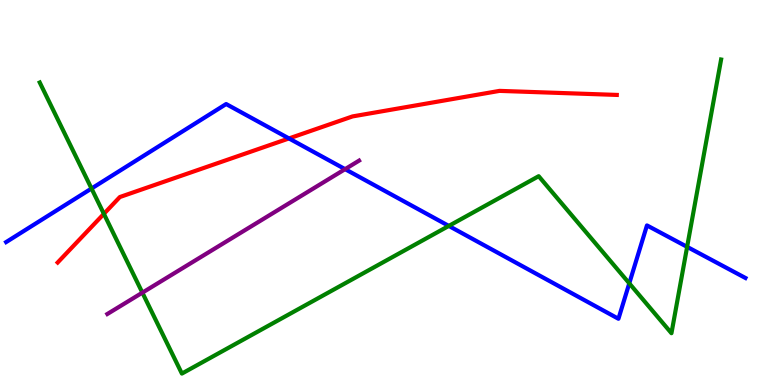[{'lines': ['blue', 'red'], 'intersections': [{'x': 3.73, 'y': 6.4}]}, {'lines': ['green', 'red'], 'intersections': [{'x': 1.34, 'y': 4.45}]}, {'lines': ['purple', 'red'], 'intersections': []}, {'lines': ['blue', 'green'], 'intersections': [{'x': 1.18, 'y': 5.1}, {'x': 5.79, 'y': 4.13}, {'x': 8.12, 'y': 2.64}, {'x': 8.87, 'y': 3.59}]}, {'lines': ['blue', 'purple'], 'intersections': [{'x': 4.45, 'y': 5.61}]}, {'lines': ['green', 'purple'], 'intersections': [{'x': 1.84, 'y': 2.4}]}]